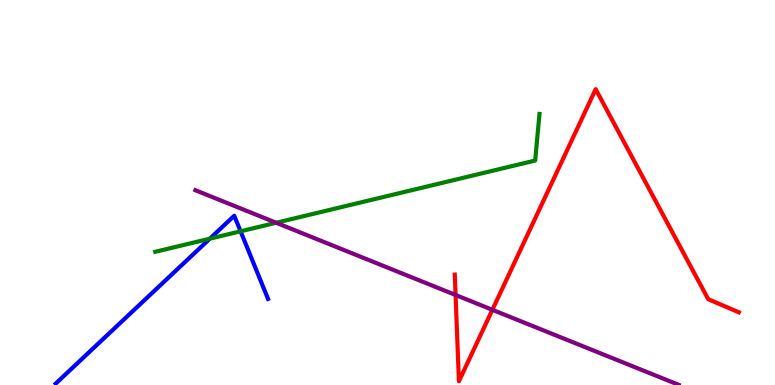[{'lines': ['blue', 'red'], 'intersections': []}, {'lines': ['green', 'red'], 'intersections': []}, {'lines': ['purple', 'red'], 'intersections': [{'x': 5.88, 'y': 2.34}, {'x': 6.35, 'y': 1.95}]}, {'lines': ['blue', 'green'], 'intersections': [{'x': 2.71, 'y': 3.8}, {'x': 3.1, 'y': 3.99}]}, {'lines': ['blue', 'purple'], 'intersections': []}, {'lines': ['green', 'purple'], 'intersections': [{'x': 3.56, 'y': 4.21}]}]